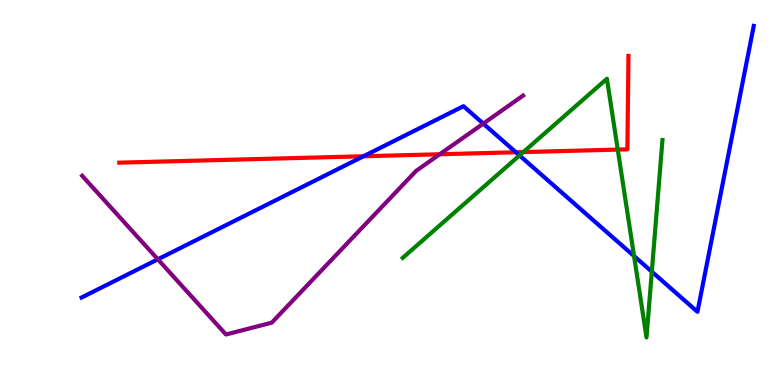[{'lines': ['blue', 'red'], 'intersections': [{'x': 4.69, 'y': 5.94}, {'x': 6.66, 'y': 6.05}]}, {'lines': ['green', 'red'], 'intersections': [{'x': 6.75, 'y': 6.05}, {'x': 7.97, 'y': 6.11}]}, {'lines': ['purple', 'red'], 'intersections': [{'x': 5.67, 'y': 5.99}]}, {'lines': ['blue', 'green'], 'intersections': [{'x': 6.7, 'y': 5.96}, {'x': 8.18, 'y': 3.35}, {'x': 8.41, 'y': 2.94}]}, {'lines': ['blue', 'purple'], 'intersections': [{'x': 2.04, 'y': 3.26}, {'x': 6.24, 'y': 6.79}]}, {'lines': ['green', 'purple'], 'intersections': []}]